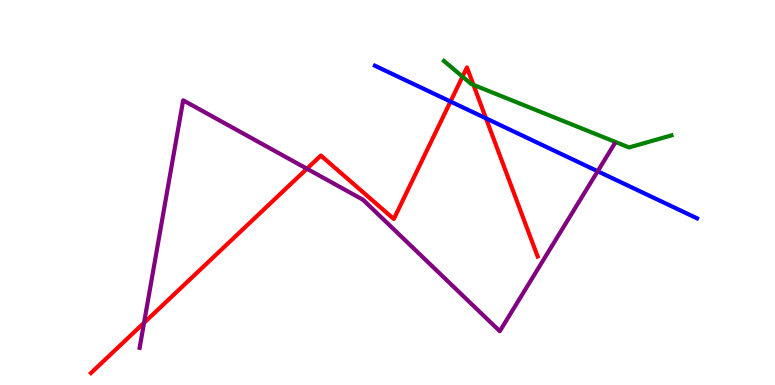[{'lines': ['blue', 'red'], 'intersections': [{'x': 5.81, 'y': 7.36}, {'x': 6.27, 'y': 6.93}]}, {'lines': ['green', 'red'], 'intersections': [{'x': 5.97, 'y': 8.01}, {'x': 6.11, 'y': 7.79}]}, {'lines': ['purple', 'red'], 'intersections': [{'x': 1.86, 'y': 1.62}, {'x': 3.96, 'y': 5.62}]}, {'lines': ['blue', 'green'], 'intersections': []}, {'lines': ['blue', 'purple'], 'intersections': [{'x': 7.71, 'y': 5.55}]}, {'lines': ['green', 'purple'], 'intersections': []}]